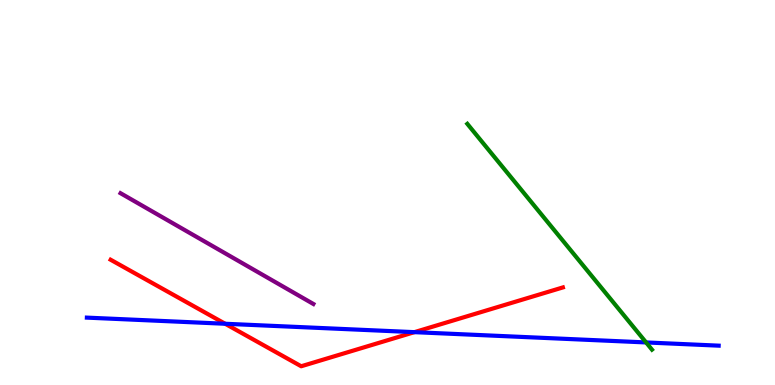[{'lines': ['blue', 'red'], 'intersections': [{'x': 2.91, 'y': 1.59}, {'x': 5.35, 'y': 1.37}]}, {'lines': ['green', 'red'], 'intersections': []}, {'lines': ['purple', 'red'], 'intersections': []}, {'lines': ['blue', 'green'], 'intersections': [{'x': 8.34, 'y': 1.11}]}, {'lines': ['blue', 'purple'], 'intersections': []}, {'lines': ['green', 'purple'], 'intersections': []}]